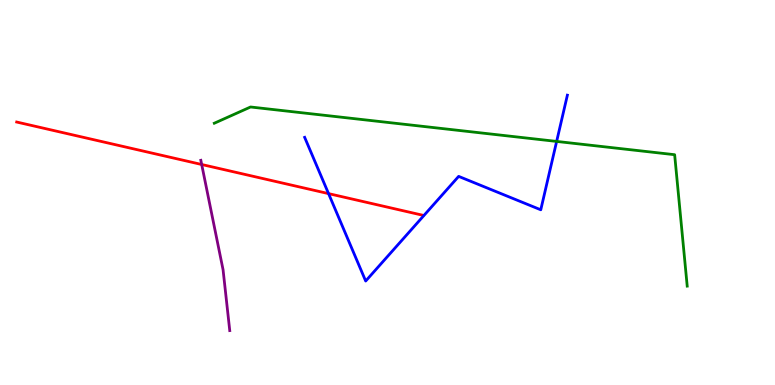[{'lines': ['blue', 'red'], 'intersections': [{'x': 4.24, 'y': 4.97}]}, {'lines': ['green', 'red'], 'intersections': []}, {'lines': ['purple', 'red'], 'intersections': [{'x': 2.6, 'y': 5.73}]}, {'lines': ['blue', 'green'], 'intersections': [{'x': 7.18, 'y': 6.33}]}, {'lines': ['blue', 'purple'], 'intersections': []}, {'lines': ['green', 'purple'], 'intersections': []}]